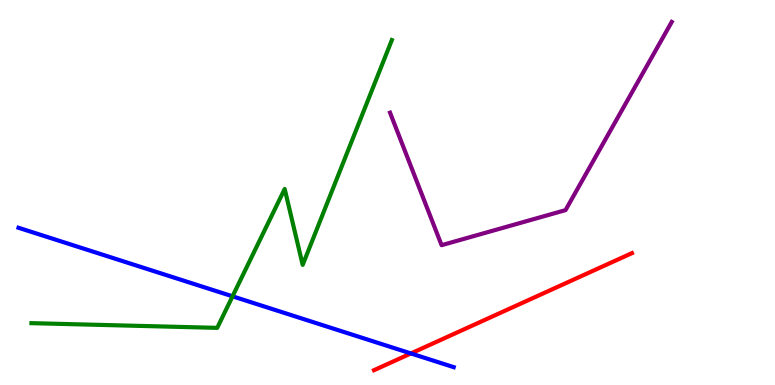[{'lines': ['blue', 'red'], 'intersections': [{'x': 5.3, 'y': 0.82}]}, {'lines': ['green', 'red'], 'intersections': []}, {'lines': ['purple', 'red'], 'intersections': []}, {'lines': ['blue', 'green'], 'intersections': [{'x': 3.0, 'y': 2.3}]}, {'lines': ['blue', 'purple'], 'intersections': []}, {'lines': ['green', 'purple'], 'intersections': []}]